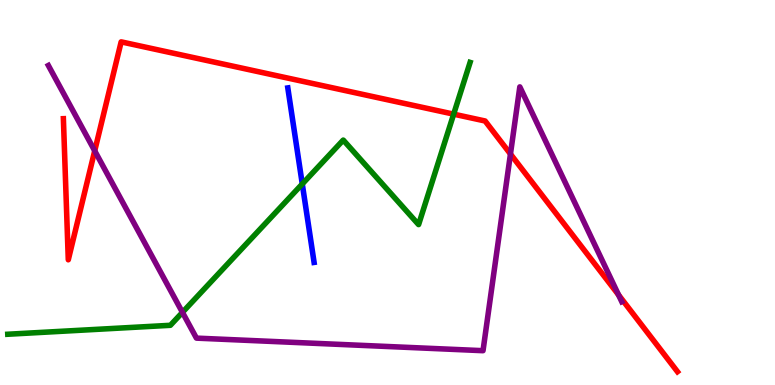[{'lines': ['blue', 'red'], 'intersections': []}, {'lines': ['green', 'red'], 'intersections': [{'x': 5.85, 'y': 7.04}]}, {'lines': ['purple', 'red'], 'intersections': [{'x': 1.22, 'y': 6.08}, {'x': 6.59, 'y': 6.0}, {'x': 7.98, 'y': 2.34}]}, {'lines': ['blue', 'green'], 'intersections': [{'x': 3.9, 'y': 5.22}]}, {'lines': ['blue', 'purple'], 'intersections': []}, {'lines': ['green', 'purple'], 'intersections': [{'x': 2.35, 'y': 1.89}]}]